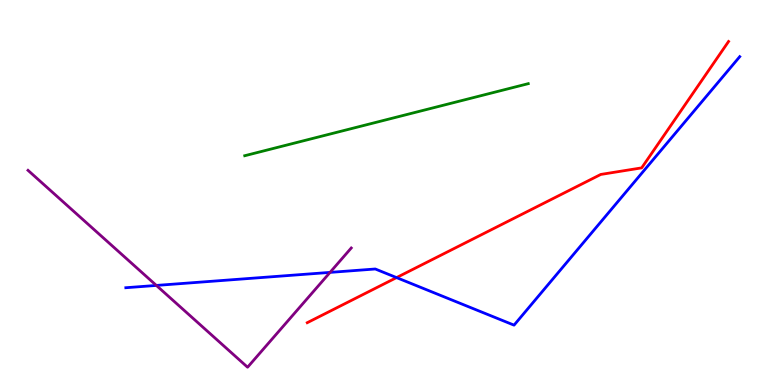[{'lines': ['blue', 'red'], 'intersections': [{'x': 5.12, 'y': 2.79}]}, {'lines': ['green', 'red'], 'intersections': []}, {'lines': ['purple', 'red'], 'intersections': []}, {'lines': ['blue', 'green'], 'intersections': []}, {'lines': ['blue', 'purple'], 'intersections': [{'x': 2.02, 'y': 2.59}, {'x': 4.26, 'y': 2.92}]}, {'lines': ['green', 'purple'], 'intersections': []}]